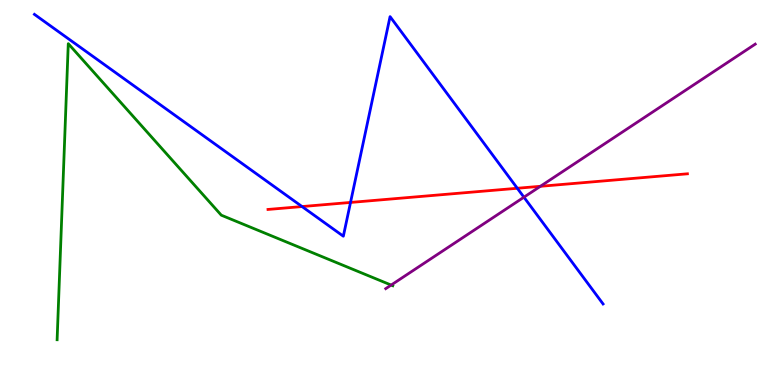[{'lines': ['blue', 'red'], 'intersections': [{'x': 3.9, 'y': 4.63}, {'x': 4.52, 'y': 4.74}, {'x': 6.67, 'y': 5.11}]}, {'lines': ['green', 'red'], 'intersections': []}, {'lines': ['purple', 'red'], 'intersections': [{'x': 6.97, 'y': 5.16}]}, {'lines': ['blue', 'green'], 'intersections': []}, {'lines': ['blue', 'purple'], 'intersections': [{'x': 6.76, 'y': 4.88}]}, {'lines': ['green', 'purple'], 'intersections': [{'x': 5.05, 'y': 2.6}]}]